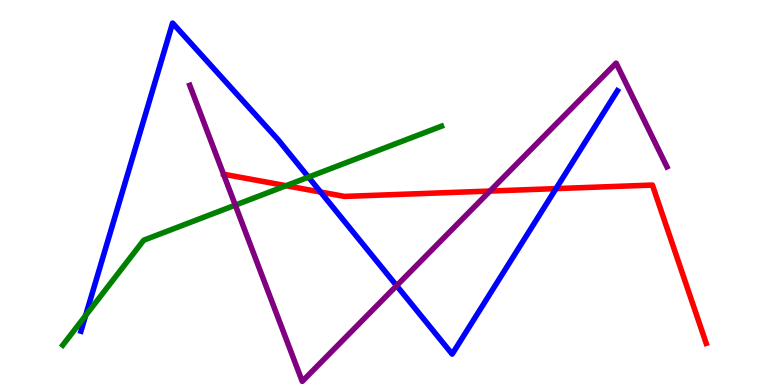[{'lines': ['blue', 'red'], 'intersections': [{'x': 4.14, 'y': 5.01}, {'x': 7.17, 'y': 5.1}]}, {'lines': ['green', 'red'], 'intersections': [{'x': 3.69, 'y': 5.18}]}, {'lines': ['purple', 'red'], 'intersections': [{'x': 6.32, 'y': 5.04}]}, {'lines': ['blue', 'green'], 'intersections': [{'x': 1.1, 'y': 1.8}, {'x': 3.98, 'y': 5.4}]}, {'lines': ['blue', 'purple'], 'intersections': [{'x': 5.12, 'y': 2.58}]}, {'lines': ['green', 'purple'], 'intersections': [{'x': 3.04, 'y': 4.67}]}]